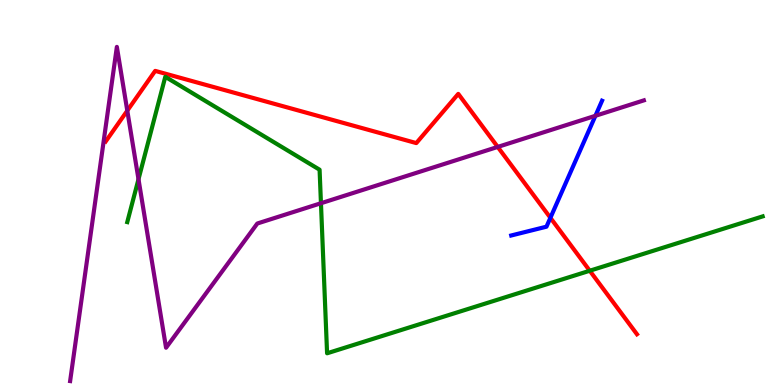[{'lines': ['blue', 'red'], 'intersections': [{'x': 7.1, 'y': 4.34}]}, {'lines': ['green', 'red'], 'intersections': [{'x': 7.61, 'y': 2.97}]}, {'lines': ['purple', 'red'], 'intersections': [{'x': 1.64, 'y': 7.13}, {'x': 6.42, 'y': 6.18}]}, {'lines': ['blue', 'green'], 'intersections': []}, {'lines': ['blue', 'purple'], 'intersections': [{'x': 7.68, 'y': 6.99}]}, {'lines': ['green', 'purple'], 'intersections': [{'x': 1.79, 'y': 5.35}, {'x': 4.14, 'y': 4.72}]}]